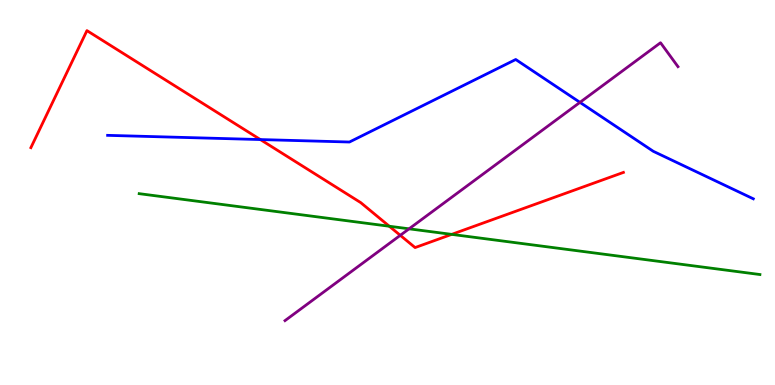[{'lines': ['blue', 'red'], 'intersections': [{'x': 3.36, 'y': 6.38}]}, {'lines': ['green', 'red'], 'intersections': [{'x': 5.02, 'y': 4.12}, {'x': 5.83, 'y': 3.91}]}, {'lines': ['purple', 'red'], 'intersections': [{'x': 5.16, 'y': 3.89}]}, {'lines': ['blue', 'green'], 'intersections': []}, {'lines': ['blue', 'purple'], 'intersections': [{'x': 7.48, 'y': 7.34}]}, {'lines': ['green', 'purple'], 'intersections': [{'x': 5.28, 'y': 4.06}]}]